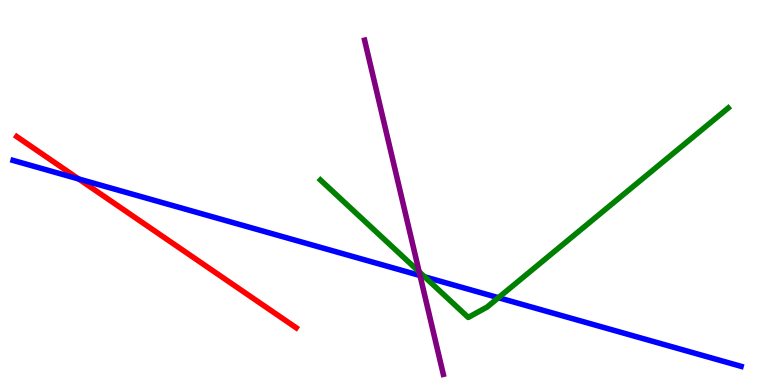[{'lines': ['blue', 'red'], 'intersections': [{'x': 1.02, 'y': 5.35}]}, {'lines': ['green', 'red'], 'intersections': []}, {'lines': ['purple', 'red'], 'intersections': []}, {'lines': ['blue', 'green'], 'intersections': [{'x': 5.48, 'y': 2.81}, {'x': 6.43, 'y': 2.27}]}, {'lines': ['blue', 'purple'], 'intersections': [{'x': 5.42, 'y': 2.84}]}, {'lines': ['green', 'purple'], 'intersections': [{'x': 5.41, 'y': 2.94}]}]